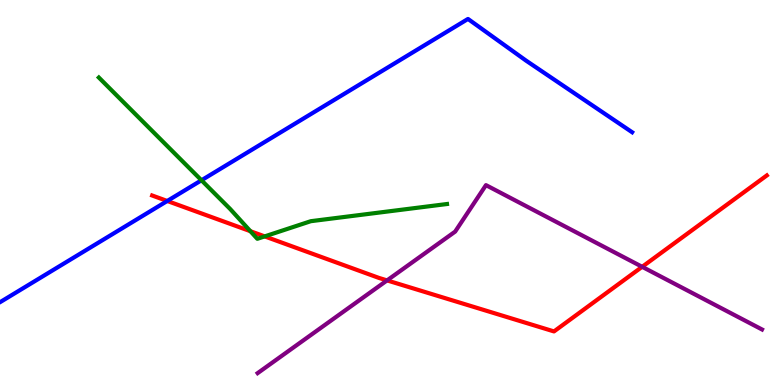[{'lines': ['blue', 'red'], 'intersections': [{'x': 2.16, 'y': 4.78}]}, {'lines': ['green', 'red'], 'intersections': [{'x': 3.23, 'y': 3.99}, {'x': 3.42, 'y': 3.86}]}, {'lines': ['purple', 'red'], 'intersections': [{'x': 4.99, 'y': 2.72}, {'x': 8.29, 'y': 3.07}]}, {'lines': ['blue', 'green'], 'intersections': [{'x': 2.6, 'y': 5.32}]}, {'lines': ['blue', 'purple'], 'intersections': []}, {'lines': ['green', 'purple'], 'intersections': []}]